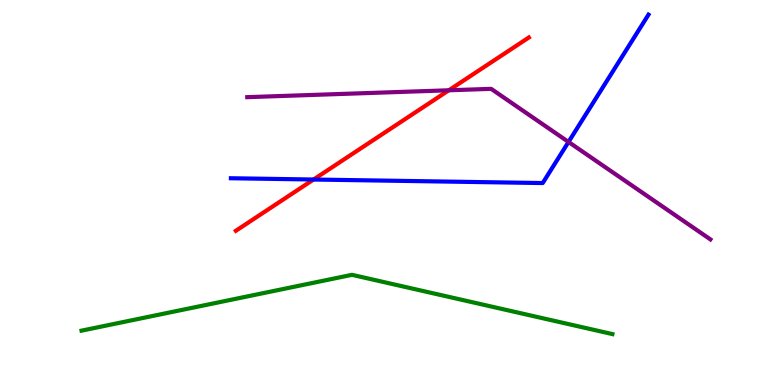[{'lines': ['blue', 'red'], 'intersections': [{'x': 4.05, 'y': 5.34}]}, {'lines': ['green', 'red'], 'intersections': []}, {'lines': ['purple', 'red'], 'intersections': [{'x': 5.79, 'y': 7.65}]}, {'lines': ['blue', 'green'], 'intersections': []}, {'lines': ['blue', 'purple'], 'intersections': [{'x': 7.34, 'y': 6.31}]}, {'lines': ['green', 'purple'], 'intersections': []}]